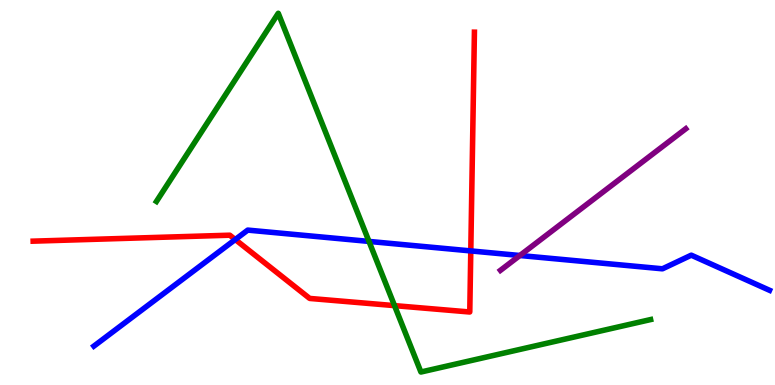[{'lines': ['blue', 'red'], 'intersections': [{'x': 3.04, 'y': 3.78}, {'x': 6.07, 'y': 3.48}]}, {'lines': ['green', 'red'], 'intersections': [{'x': 5.09, 'y': 2.06}]}, {'lines': ['purple', 'red'], 'intersections': []}, {'lines': ['blue', 'green'], 'intersections': [{'x': 4.76, 'y': 3.73}]}, {'lines': ['blue', 'purple'], 'intersections': [{'x': 6.71, 'y': 3.36}]}, {'lines': ['green', 'purple'], 'intersections': []}]